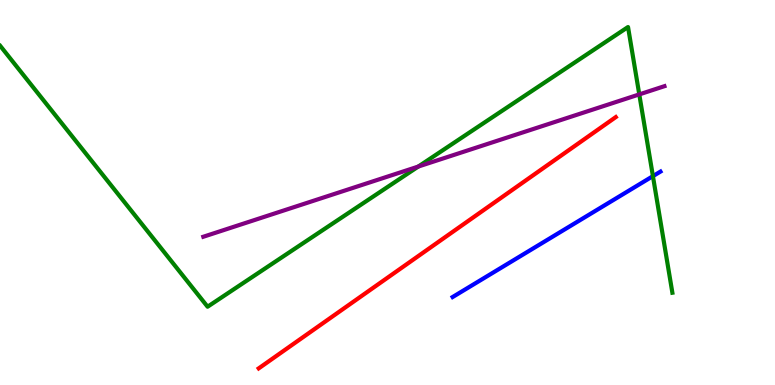[{'lines': ['blue', 'red'], 'intersections': []}, {'lines': ['green', 'red'], 'intersections': []}, {'lines': ['purple', 'red'], 'intersections': []}, {'lines': ['blue', 'green'], 'intersections': [{'x': 8.42, 'y': 5.42}]}, {'lines': ['blue', 'purple'], 'intersections': []}, {'lines': ['green', 'purple'], 'intersections': [{'x': 5.4, 'y': 5.67}, {'x': 8.25, 'y': 7.55}]}]